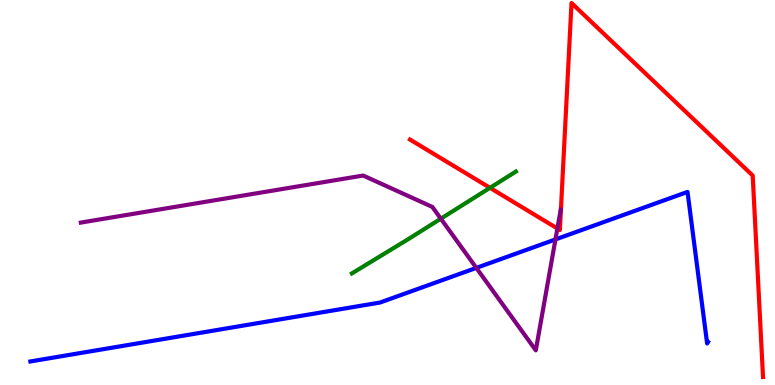[{'lines': ['blue', 'red'], 'intersections': []}, {'lines': ['green', 'red'], 'intersections': [{'x': 6.32, 'y': 5.12}]}, {'lines': ['purple', 'red'], 'intersections': [{'x': 7.19, 'y': 4.06}]}, {'lines': ['blue', 'green'], 'intersections': []}, {'lines': ['blue', 'purple'], 'intersections': [{'x': 6.15, 'y': 3.04}, {'x': 7.17, 'y': 3.78}]}, {'lines': ['green', 'purple'], 'intersections': [{'x': 5.69, 'y': 4.32}]}]